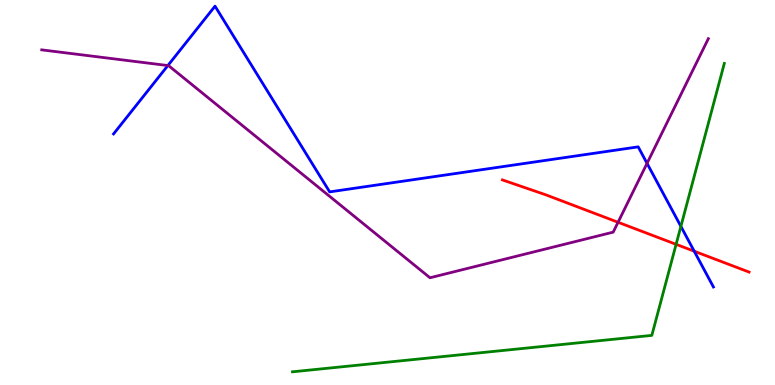[{'lines': ['blue', 'red'], 'intersections': [{'x': 8.96, 'y': 3.47}]}, {'lines': ['green', 'red'], 'intersections': [{'x': 8.72, 'y': 3.65}]}, {'lines': ['purple', 'red'], 'intersections': [{'x': 7.97, 'y': 4.23}]}, {'lines': ['blue', 'green'], 'intersections': [{'x': 8.79, 'y': 4.12}]}, {'lines': ['blue', 'purple'], 'intersections': [{'x': 2.17, 'y': 8.3}, {'x': 8.35, 'y': 5.76}]}, {'lines': ['green', 'purple'], 'intersections': []}]